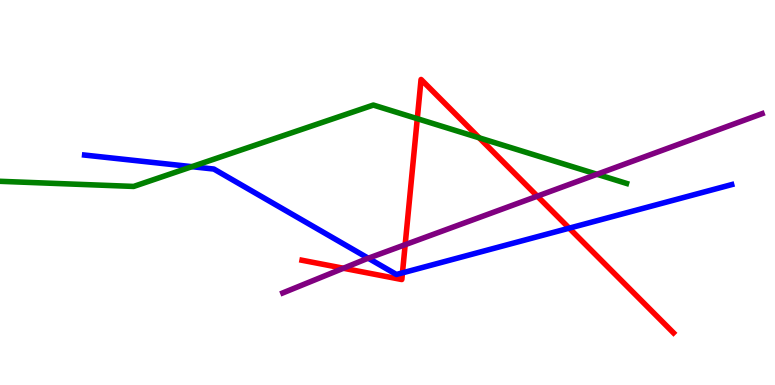[{'lines': ['blue', 'red'], 'intersections': [{'x': 5.19, 'y': 2.91}, {'x': 7.34, 'y': 4.07}]}, {'lines': ['green', 'red'], 'intersections': [{'x': 5.38, 'y': 6.92}, {'x': 6.18, 'y': 6.42}]}, {'lines': ['purple', 'red'], 'intersections': [{'x': 4.43, 'y': 3.03}, {'x': 5.23, 'y': 3.64}, {'x': 6.93, 'y': 4.9}]}, {'lines': ['blue', 'green'], 'intersections': [{'x': 2.48, 'y': 5.67}]}, {'lines': ['blue', 'purple'], 'intersections': [{'x': 4.75, 'y': 3.29}]}, {'lines': ['green', 'purple'], 'intersections': [{'x': 7.7, 'y': 5.47}]}]